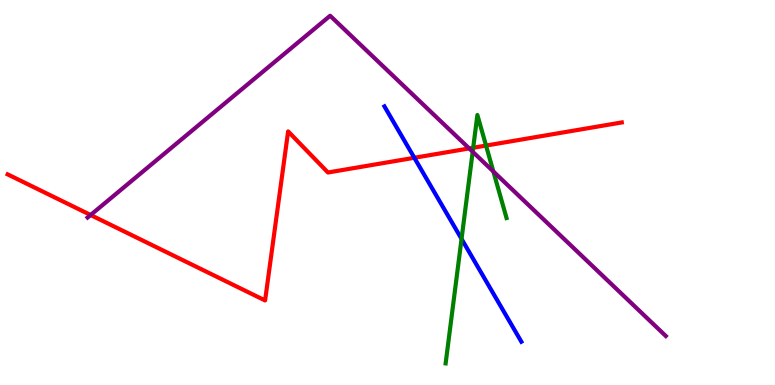[{'lines': ['blue', 'red'], 'intersections': [{'x': 5.35, 'y': 5.9}]}, {'lines': ['green', 'red'], 'intersections': [{'x': 6.11, 'y': 6.16}, {'x': 6.27, 'y': 6.22}]}, {'lines': ['purple', 'red'], 'intersections': [{'x': 1.17, 'y': 4.42}, {'x': 6.05, 'y': 6.14}]}, {'lines': ['blue', 'green'], 'intersections': [{'x': 5.96, 'y': 3.79}]}, {'lines': ['blue', 'purple'], 'intersections': []}, {'lines': ['green', 'purple'], 'intersections': [{'x': 6.1, 'y': 6.06}, {'x': 6.37, 'y': 5.55}]}]